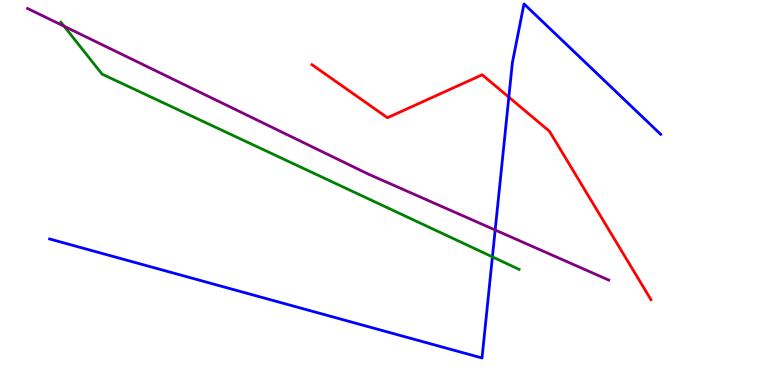[{'lines': ['blue', 'red'], 'intersections': [{'x': 6.57, 'y': 7.48}]}, {'lines': ['green', 'red'], 'intersections': []}, {'lines': ['purple', 'red'], 'intersections': []}, {'lines': ['blue', 'green'], 'intersections': [{'x': 6.35, 'y': 3.33}]}, {'lines': ['blue', 'purple'], 'intersections': [{'x': 6.39, 'y': 4.03}]}, {'lines': ['green', 'purple'], 'intersections': [{'x': 0.827, 'y': 9.32}]}]